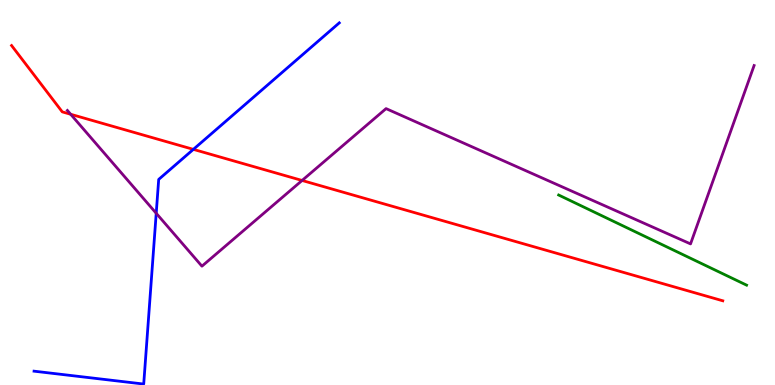[{'lines': ['blue', 'red'], 'intersections': [{'x': 2.5, 'y': 6.12}]}, {'lines': ['green', 'red'], 'intersections': []}, {'lines': ['purple', 'red'], 'intersections': [{'x': 0.912, 'y': 7.03}, {'x': 3.9, 'y': 5.31}]}, {'lines': ['blue', 'green'], 'intersections': []}, {'lines': ['blue', 'purple'], 'intersections': [{'x': 2.02, 'y': 4.46}]}, {'lines': ['green', 'purple'], 'intersections': []}]